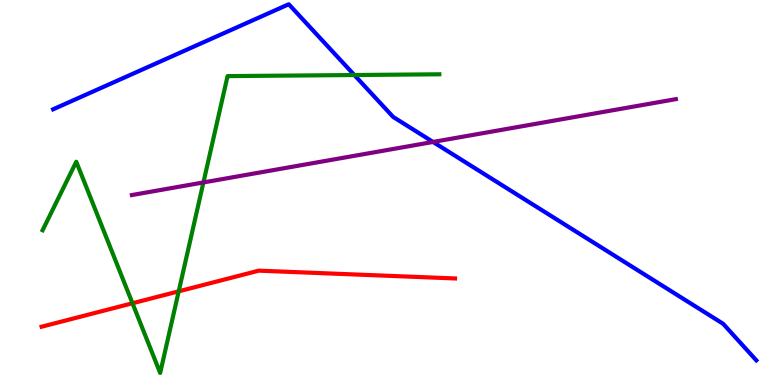[{'lines': ['blue', 'red'], 'intersections': []}, {'lines': ['green', 'red'], 'intersections': [{'x': 1.71, 'y': 2.12}, {'x': 2.31, 'y': 2.43}]}, {'lines': ['purple', 'red'], 'intersections': []}, {'lines': ['blue', 'green'], 'intersections': [{'x': 4.57, 'y': 8.05}]}, {'lines': ['blue', 'purple'], 'intersections': [{'x': 5.59, 'y': 6.31}]}, {'lines': ['green', 'purple'], 'intersections': [{'x': 2.62, 'y': 5.26}]}]